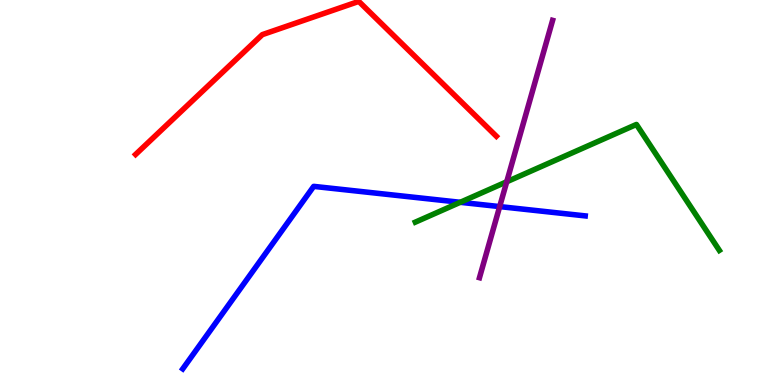[{'lines': ['blue', 'red'], 'intersections': []}, {'lines': ['green', 'red'], 'intersections': []}, {'lines': ['purple', 'red'], 'intersections': []}, {'lines': ['blue', 'green'], 'intersections': [{'x': 5.94, 'y': 4.75}]}, {'lines': ['blue', 'purple'], 'intersections': [{'x': 6.45, 'y': 4.63}]}, {'lines': ['green', 'purple'], 'intersections': [{'x': 6.54, 'y': 5.28}]}]